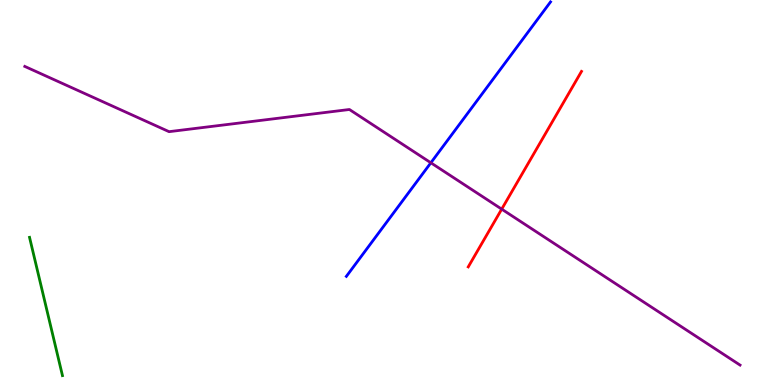[{'lines': ['blue', 'red'], 'intersections': []}, {'lines': ['green', 'red'], 'intersections': []}, {'lines': ['purple', 'red'], 'intersections': [{'x': 6.47, 'y': 4.57}]}, {'lines': ['blue', 'green'], 'intersections': []}, {'lines': ['blue', 'purple'], 'intersections': [{'x': 5.56, 'y': 5.77}]}, {'lines': ['green', 'purple'], 'intersections': []}]